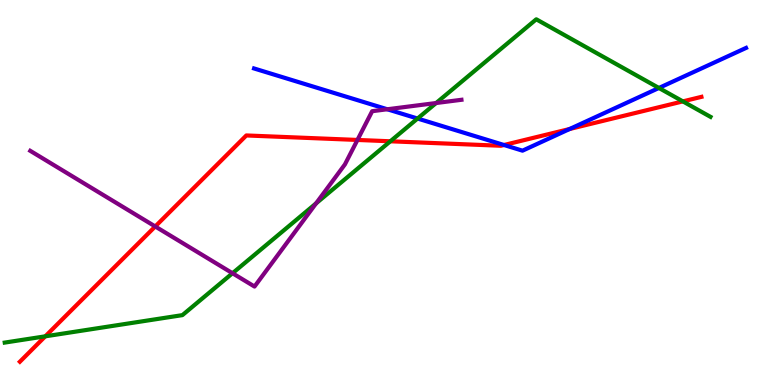[{'lines': ['blue', 'red'], 'intersections': [{'x': 6.5, 'y': 6.23}, {'x': 7.35, 'y': 6.65}]}, {'lines': ['green', 'red'], 'intersections': [{'x': 0.585, 'y': 1.26}, {'x': 5.04, 'y': 6.33}, {'x': 8.81, 'y': 7.37}]}, {'lines': ['purple', 'red'], 'intersections': [{'x': 2.0, 'y': 4.12}, {'x': 4.61, 'y': 6.36}]}, {'lines': ['blue', 'green'], 'intersections': [{'x': 5.39, 'y': 6.92}, {'x': 8.5, 'y': 7.71}]}, {'lines': ['blue', 'purple'], 'intersections': [{'x': 5.0, 'y': 7.16}]}, {'lines': ['green', 'purple'], 'intersections': [{'x': 3.0, 'y': 2.9}, {'x': 4.08, 'y': 4.72}, {'x': 5.63, 'y': 7.32}]}]